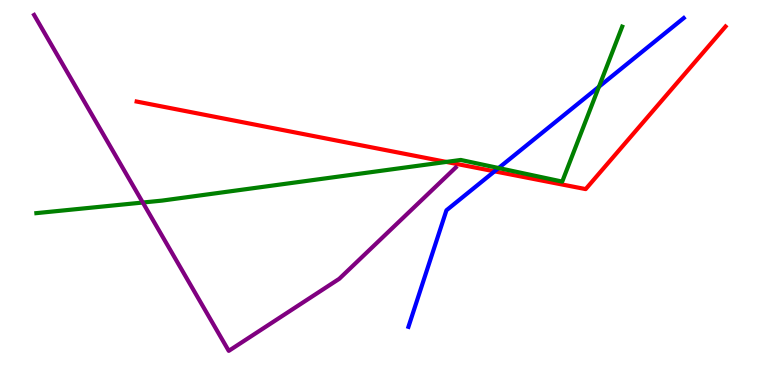[{'lines': ['blue', 'red'], 'intersections': [{'x': 6.38, 'y': 5.55}]}, {'lines': ['green', 'red'], 'intersections': [{'x': 5.76, 'y': 5.79}]}, {'lines': ['purple', 'red'], 'intersections': []}, {'lines': ['blue', 'green'], 'intersections': [{'x': 6.43, 'y': 5.64}, {'x': 7.73, 'y': 7.75}]}, {'lines': ['blue', 'purple'], 'intersections': []}, {'lines': ['green', 'purple'], 'intersections': [{'x': 1.84, 'y': 4.74}]}]